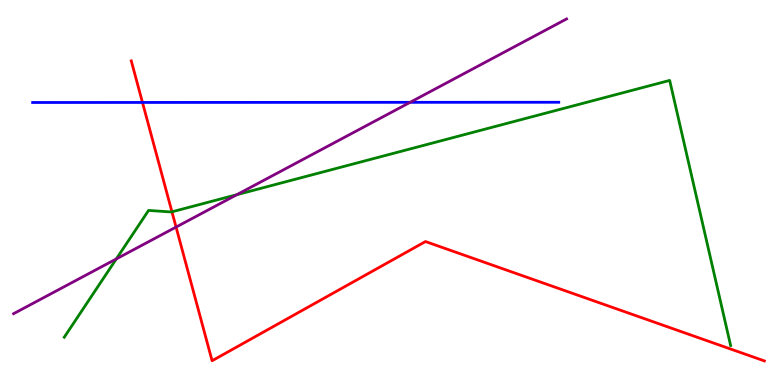[{'lines': ['blue', 'red'], 'intersections': [{'x': 1.84, 'y': 7.34}]}, {'lines': ['green', 'red'], 'intersections': [{'x': 2.22, 'y': 4.5}]}, {'lines': ['purple', 'red'], 'intersections': [{'x': 2.27, 'y': 4.1}]}, {'lines': ['blue', 'green'], 'intersections': []}, {'lines': ['blue', 'purple'], 'intersections': [{'x': 5.29, 'y': 7.34}]}, {'lines': ['green', 'purple'], 'intersections': [{'x': 1.5, 'y': 3.27}, {'x': 3.06, 'y': 4.94}]}]